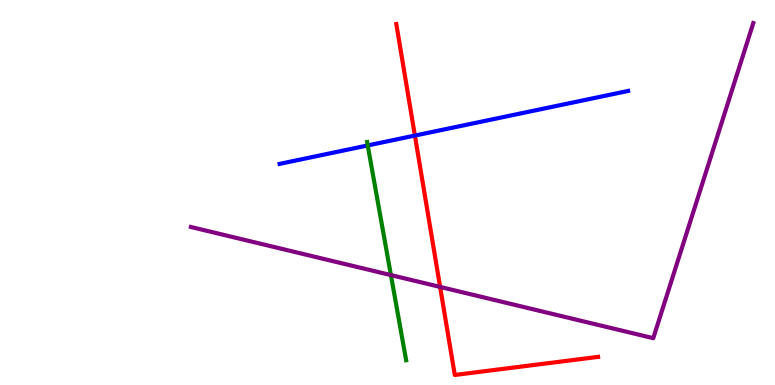[{'lines': ['blue', 'red'], 'intersections': [{'x': 5.35, 'y': 6.48}]}, {'lines': ['green', 'red'], 'intersections': []}, {'lines': ['purple', 'red'], 'intersections': [{'x': 5.68, 'y': 2.55}]}, {'lines': ['blue', 'green'], 'intersections': [{'x': 4.74, 'y': 6.22}]}, {'lines': ['blue', 'purple'], 'intersections': []}, {'lines': ['green', 'purple'], 'intersections': [{'x': 5.04, 'y': 2.85}]}]